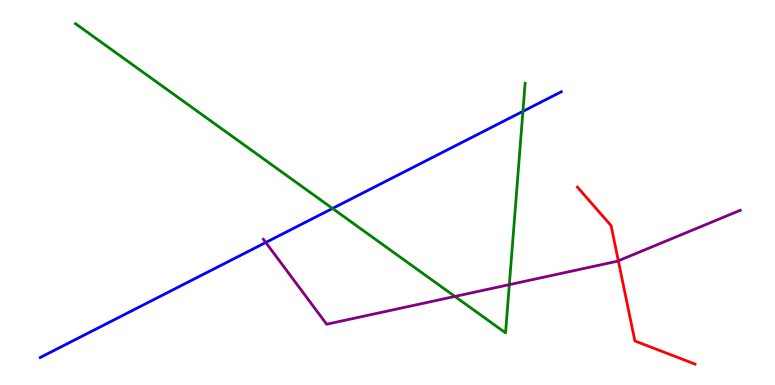[{'lines': ['blue', 'red'], 'intersections': []}, {'lines': ['green', 'red'], 'intersections': []}, {'lines': ['purple', 'red'], 'intersections': [{'x': 7.98, 'y': 3.23}]}, {'lines': ['blue', 'green'], 'intersections': [{'x': 4.29, 'y': 4.59}, {'x': 6.75, 'y': 7.11}]}, {'lines': ['blue', 'purple'], 'intersections': [{'x': 3.43, 'y': 3.7}]}, {'lines': ['green', 'purple'], 'intersections': [{'x': 5.87, 'y': 2.3}, {'x': 6.57, 'y': 2.61}]}]